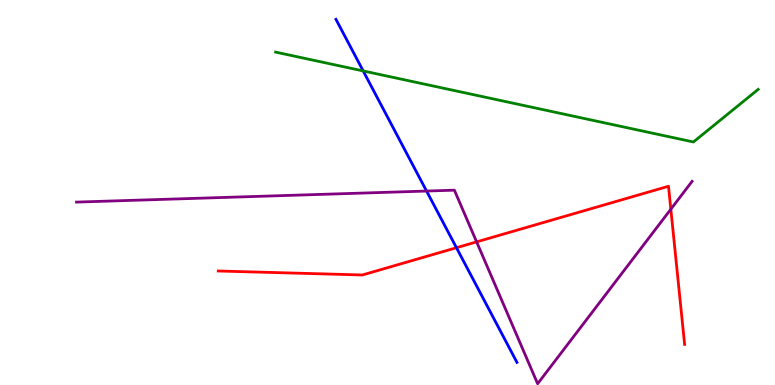[{'lines': ['blue', 'red'], 'intersections': [{'x': 5.89, 'y': 3.57}]}, {'lines': ['green', 'red'], 'intersections': []}, {'lines': ['purple', 'red'], 'intersections': [{'x': 6.15, 'y': 3.72}, {'x': 8.66, 'y': 4.57}]}, {'lines': ['blue', 'green'], 'intersections': [{'x': 4.69, 'y': 8.16}]}, {'lines': ['blue', 'purple'], 'intersections': [{'x': 5.5, 'y': 5.04}]}, {'lines': ['green', 'purple'], 'intersections': []}]